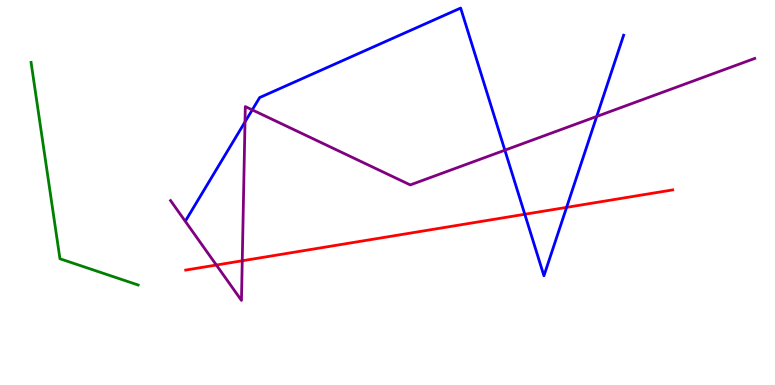[{'lines': ['blue', 'red'], 'intersections': [{'x': 6.77, 'y': 4.43}, {'x': 7.31, 'y': 4.61}]}, {'lines': ['green', 'red'], 'intersections': []}, {'lines': ['purple', 'red'], 'intersections': [{'x': 2.79, 'y': 3.12}, {'x': 3.13, 'y': 3.23}]}, {'lines': ['blue', 'green'], 'intersections': []}, {'lines': ['blue', 'purple'], 'intersections': [{'x': 3.16, 'y': 6.83}, {'x': 3.25, 'y': 7.15}, {'x': 6.51, 'y': 6.1}, {'x': 7.7, 'y': 6.98}]}, {'lines': ['green', 'purple'], 'intersections': []}]